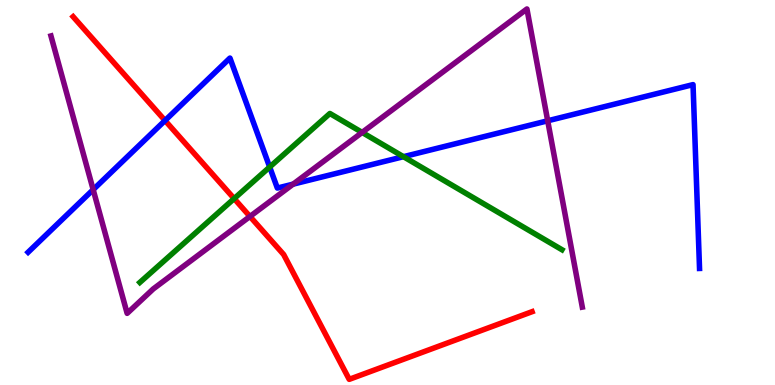[{'lines': ['blue', 'red'], 'intersections': [{'x': 2.13, 'y': 6.87}]}, {'lines': ['green', 'red'], 'intersections': [{'x': 3.02, 'y': 4.84}]}, {'lines': ['purple', 'red'], 'intersections': [{'x': 3.23, 'y': 4.38}]}, {'lines': ['blue', 'green'], 'intersections': [{'x': 3.48, 'y': 5.66}, {'x': 5.21, 'y': 5.93}]}, {'lines': ['blue', 'purple'], 'intersections': [{'x': 1.2, 'y': 5.07}, {'x': 3.78, 'y': 5.22}, {'x': 7.07, 'y': 6.86}]}, {'lines': ['green', 'purple'], 'intersections': [{'x': 4.67, 'y': 6.56}]}]